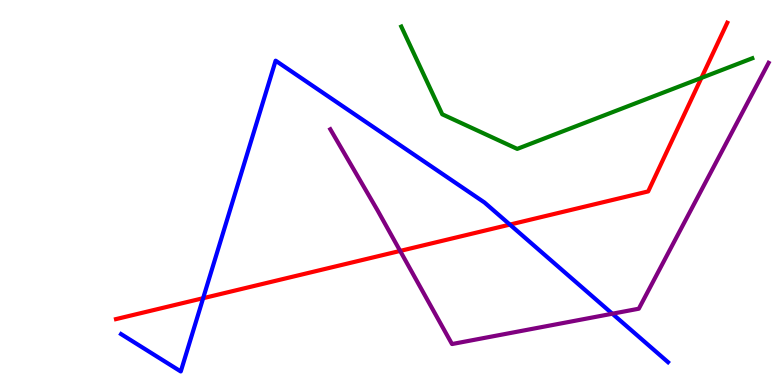[{'lines': ['blue', 'red'], 'intersections': [{'x': 2.62, 'y': 2.25}, {'x': 6.58, 'y': 4.17}]}, {'lines': ['green', 'red'], 'intersections': [{'x': 9.05, 'y': 7.98}]}, {'lines': ['purple', 'red'], 'intersections': [{'x': 5.16, 'y': 3.48}]}, {'lines': ['blue', 'green'], 'intersections': []}, {'lines': ['blue', 'purple'], 'intersections': [{'x': 7.9, 'y': 1.85}]}, {'lines': ['green', 'purple'], 'intersections': []}]